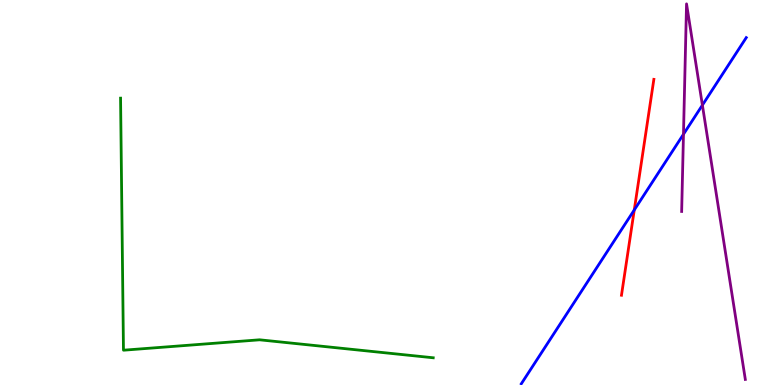[{'lines': ['blue', 'red'], 'intersections': [{'x': 8.18, 'y': 4.55}]}, {'lines': ['green', 'red'], 'intersections': []}, {'lines': ['purple', 'red'], 'intersections': []}, {'lines': ['blue', 'green'], 'intersections': []}, {'lines': ['blue', 'purple'], 'intersections': [{'x': 8.82, 'y': 6.51}, {'x': 9.06, 'y': 7.27}]}, {'lines': ['green', 'purple'], 'intersections': []}]